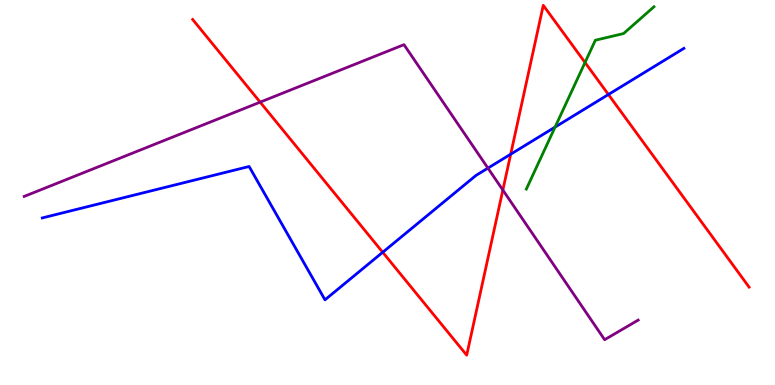[{'lines': ['blue', 'red'], 'intersections': [{'x': 4.94, 'y': 3.45}, {'x': 6.59, 'y': 5.99}, {'x': 7.85, 'y': 7.55}]}, {'lines': ['green', 'red'], 'intersections': [{'x': 7.55, 'y': 8.38}]}, {'lines': ['purple', 'red'], 'intersections': [{'x': 3.36, 'y': 7.35}, {'x': 6.49, 'y': 5.06}]}, {'lines': ['blue', 'green'], 'intersections': [{'x': 7.16, 'y': 6.7}]}, {'lines': ['blue', 'purple'], 'intersections': [{'x': 6.3, 'y': 5.63}]}, {'lines': ['green', 'purple'], 'intersections': []}]